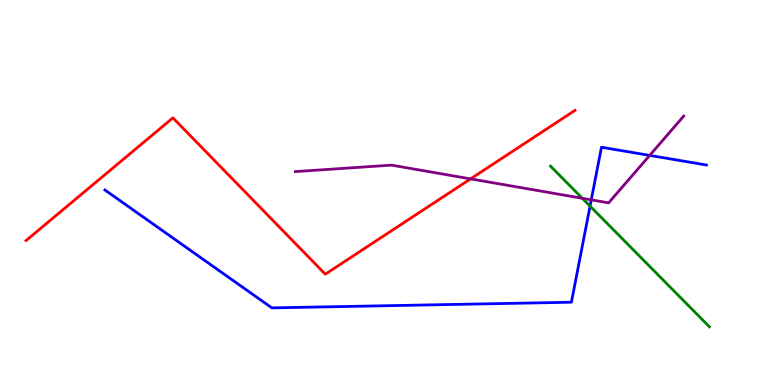[{'lines': ['blue', 'red'], 'intersections': []}, {'lines': ['green', 'red'], 'intersections': []}, {'lines': ['purple', 'red'], 'intersections': [{'x': 6.07, 'y': 5.35}]}, {'lines': ['blue', 'green'], 'intersections': [{'x': 7.61, 'y': 4.65}]}, {'lines': ['blue', 'purple'], 'intersections': [{'x': 7.63, 'y': 4.81}, {'x': 8.38, 'y': 5.96}]}, {'lines': ['green', 'purple'], 'intersections': [{'x': 7.51, 'y': 4.85}]}]